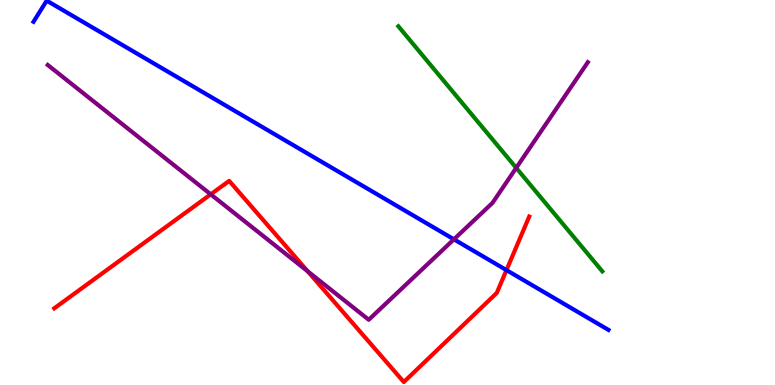[{'lines': ['blue', 'red'], 'intersections': [{'x': 6.54, 'y': 2.98}]}, {'lines': ['green', 'red'], 'intersections': []}, {'lines': ['purple', 'red'], 'intersections': [{'x': 2.72, 'y': 4.95}, {'x': 3.97, 'y': 2.95}]}, {'lines': ['blue', 'green'], 'intersections': []}, {'lines': ['blue', 'purple'], 'intersections': [{'x': 5.86, 'y': 3.78}]}, {'lines': ['green', 'purple'], 'intersections': [{'x': 6.66, 'y': 5.64}]}]